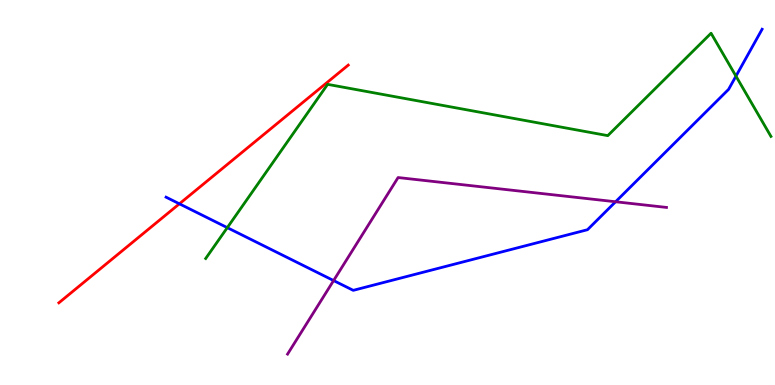[{'lines': ['blue', 'red'], 'intersections': [{'x': 2.31, 'y': 4.71}]}, {'lines': ['green', 'red'], 'intersections': []}, {'lines': ['purple', 'red'], 'intersections': []}, {'lines': ['blue', 'green'], 'intersections': [{'x': 2.93, 'y': 4.09}, {'x': 9.5, 'y': 8.02}]}, {'lines': ['blue', 'purple'], 'intersections': [{'x': 4.3, 'y': 2.71}, {'x': 7.94, 'y': 4.76}]}, {'lines': ['green', 'purple'], 'intersections': []}]